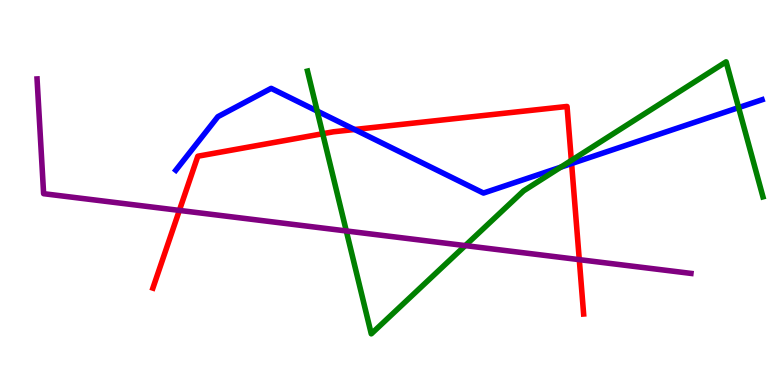[{'lines': ['blue', 'red'], 'intersections': [{'x': 4.58, 'y': 6.64}, {'x': 7.38, 'y': 5.75}]}, {'lines': ['green', 'red'], 'intersections': [{'x': 4.16, 'y': 6.53}, {'x': 7.37, 'y': 5.83}]}, {'lines': ['purple', 'red'], 'intersections': [{'x': 2.31, 'y': 4.54}, {'x': 7.47, 'y': 3.26}]}, {'lines': ['blue', 'green'], 'intersections': [{'x': 4.09, 'y': 7.12}, {'x': 7.24, 'y': 5.66}, {'x': 9.53, 'y': 7.21}]}, {'lines': ['blue', 'purple'], 'intersections': []}, {'lines': ['green', 'purple'], 'intersections': [{'x': 4.47, 'y': 4.0}, {'x': 6.0, 'y': 3.62}]}]